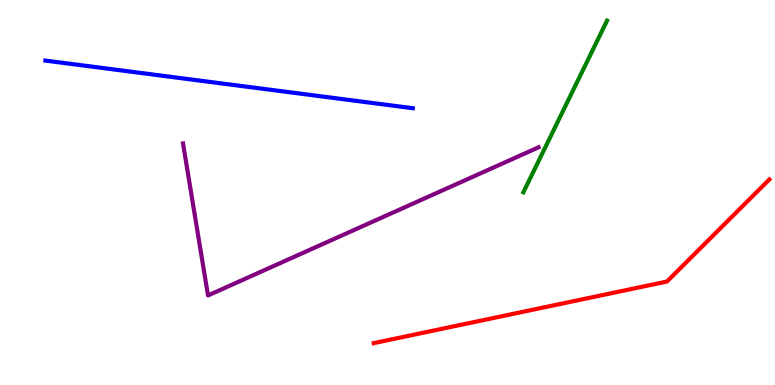[{'lines': ['blue', 'red'], 'intersections': []}, {'lines': ['green', 'red'], 'intersections': []}, {'lines': ['purple', 'red'], 'intersections': []}, {'lines': ['blue', 'green'], 'intersections': []}, {'lines': ['blue', 'purple'], 'intersections': []}, {'lines': ['green', 'purple'], 'intersections': []}]